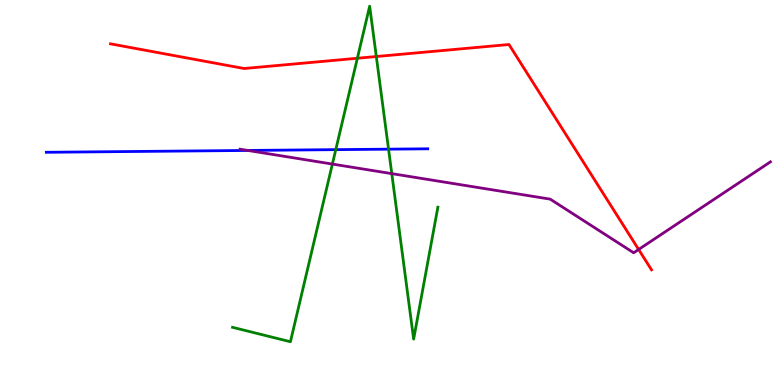[{'lines': ['blue', 'red'], 'intersections': []}, {'lines': ['green', 'red'], 'intersections': [{'x': 4.61, 'y': 8.49}, {'x': 4.86, 'y': 8.53}]}, {'lines': ['purple', 'red'], 'intersections': [{'x': 8.24, 'y': 3.52}]}, {'lines': ['blue', 'green'], 'intersections': [{'x': 4.33, 'y': 6.11}, {'x': 5.01, 'y': 6.13}]}, {'lines': ['blue', 'purple'], 'intersections': [{'x': 3.2, 'y': 6.09}]}, {'lines': ['green', 'purple'], 'intersections': [{'x': 4.29, 'y': 5.74}, {'x': 5.06, 'y': 5.49}]}]